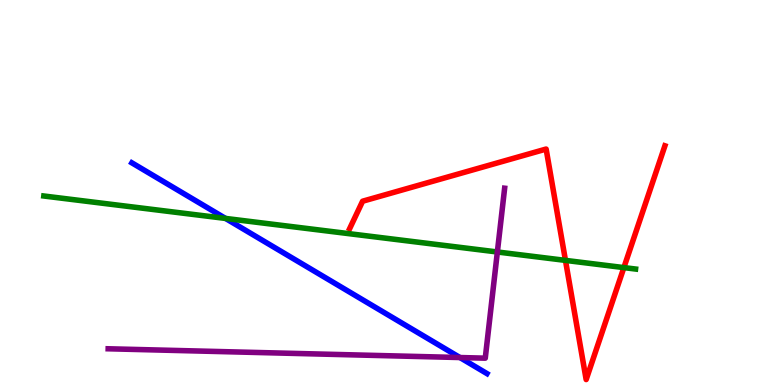[{'lines': ['blue', 'red'], 'intersections': []}, {'lines': ['green', 'red'], 'intersections': [{'x': 7.3, 'y': 3.24}, {'x': 8.05, 'y': 3.05}]}, {'lines': ['purple', 'red'], 'intersections': []}, {'lines': ['blue', 'green'], 'intersections': [{'x': 2.91, 'y': 4.33}]}, {'lines': ['blue', 'purple'], 'intersections': [{'x': 5.93, 'y': 0.713}]}, {'lines': ['green', 'purple'], 'intersections': [{'x': 6.42, 'y': 3.46}]}]